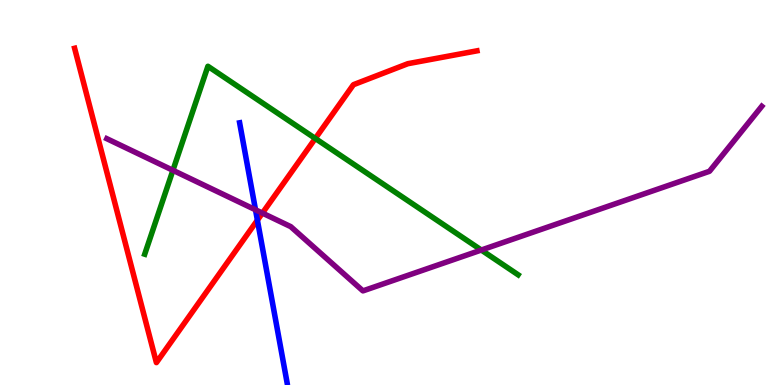[{'lines': ['blue', 'red'], 'intersections': [{'x': 3.32, 'y': 4.28}]}, {'lines': ['green', 'red'], 'intersections': [{'x': 4.07, 'y': 6.4}]}, {'lines': ['purple', 'red'], 'intersections': [{'x': 3.39, 'y': 4.47}]}, {'lines': ['blue', 'green'], 'intersections': []}, {'lines': ['blue', 'purple'], 'intersections': [{'x': 3.3, 'y': 4.55}]}, {'lines': ['green', 'purple'], 'intersections': [{'x': 2.23, 'y': 5.58}, {'x': 6.21, 'y': 3.51}]}]